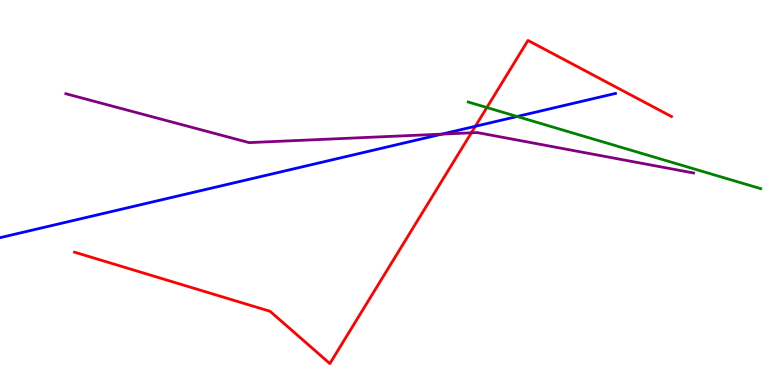[{'lines': ['blue', 'red'], 'intersections': [{'x': 6.13, 'y': 6.72}]}, {'lines': ['green', 'red'], 'intersections': [{'x': 6.28, 'y': 7.21}]}, {'lines': ['purple', 'red'], 'intersections': [{'x': 6.08, 'y': 6.55}]}, {'lines': ['blue', 'green'], 'intersections': [{'x': 6.67, 'y': 6.97}]}, {'lines': ['blue', 'purple'], 'intersections': [{'x': 5.7, 'y': 6.52}]}, {'lines': ['green', 'purple'], 'intersections': []}]